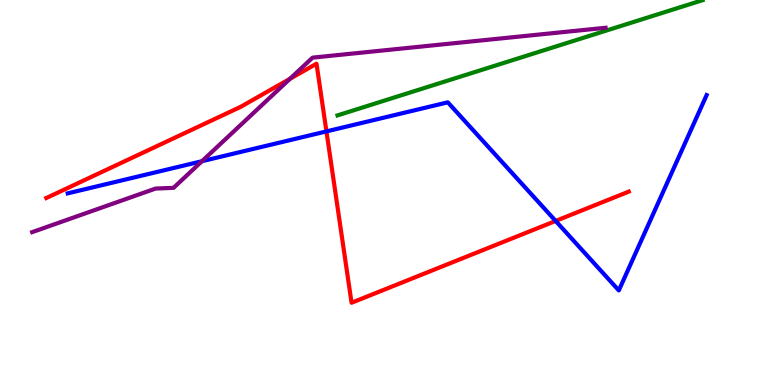[{'lines': ['blue', 'red'], 'intersections': [{'x': 4.21, 'y': 6.59}, {'x': 7.17, 'y': 4.26}]}, {'lines': ['green', 'red'], 'intersections': []}, {'lines': ['purple', 'red'], 'intersections': [{'x': 3.74, 'y': 7.95}]}, {'lines': ['blue', 'green'], 'intersections': []}, {'lines': ['blue', 'purple'], 'intersections': [{'x': 2.61, 'y': 5.81}]}, {'lines': ['green', 'purple'], 'intersections': []}]